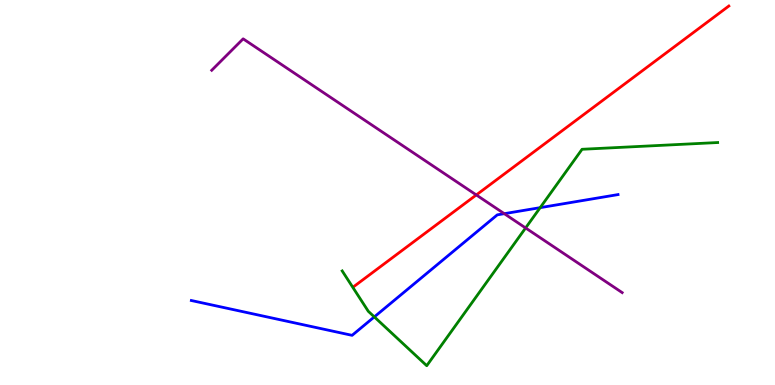[{'lines': ['blue', 'red'], 'intersections': []}, {'lines': ['green', 'red'], 'intersections': []}, {'lines': ['purple', 'red'], 'intersections': [{'x': 6.15, 'y': 4.94}]}, {'lines': ['blue', 'green'], 'intersections': [{'x': 4.83, 'y': 1.77}, {'x': 6.97, 'y': 4.61}]}, {'lines': ['blue', 'purple'], 'intersections': [{'x': 6.51, 'y': 4.45}]}, {'lines': ['green', 'purple'], 'intersections': [{'x': 6.78, 'y': 4.08}]}]